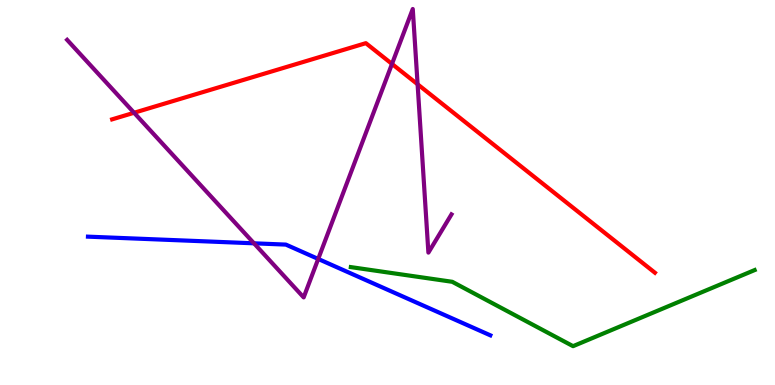[{'lines': ['blue', 'red'], 'intersections': []}, {'lines': ['green', 'red'], 'intersections': []}, {'lines': ['purple', 'red'], 'intersections': [{'x': 1.73, 'y': 7.07}, {'x': 5.06, 'y': 8.34}, {'x': 5.39, 'y': 7.81}]}, {'lines': ['blue', 'green'], 'intersections': []}, {'lines': ['blue', 'purple'], 'intersections': [{'x': 3.28, 'y': 3.68}, {'x': 4.11, 'y': 3.27}]}, {'lines': ['green', 'purple'], 'intersections': []}]